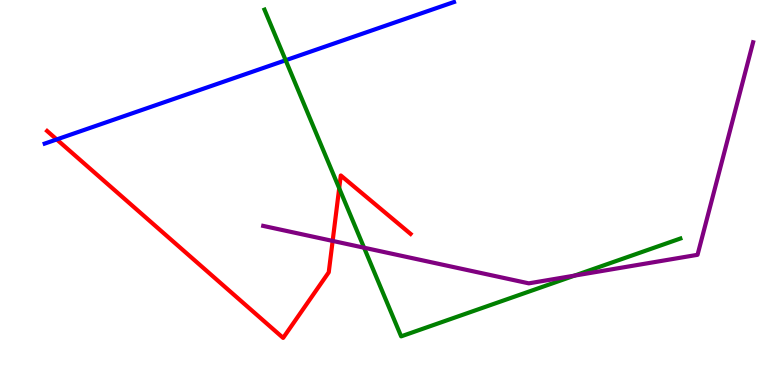[{'lines': ['blue', 'red'], 'intersections': [{'x': 0.732, 'y': 6.38}]}, {'lines': ['green', 'red'], 'intersections': [{'x': 4.38, 'y': 5.11}]}, {'lines': ['purple', 'red'], 'intersections': [{'x': 4.29, 'y': 3.74}]}, {'lines': ['blue', 'green'], 'intersections': [{'x': 3.69, 'y': 8.44}]}, {'lines': ['blue', 'purple'], 'intersections': []}, {'lines': ['green', 'purple'], 'intersections': [{'x': 4.7, 'y': 3.57}, {'x': 7.41, 'y': 2.84}]}]